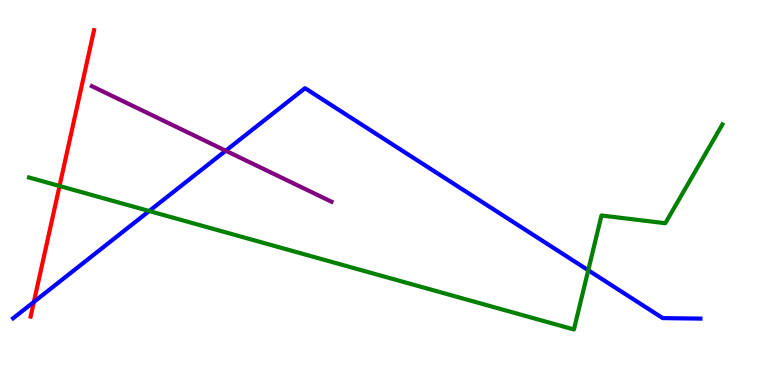[{'lines': ['blue', 'red'], 'intersections': [{'x': 0.437, 'y': 2.16}]}, {'lines': ['green', 'red'], 'intersections': [{'x': 0.768, 'y': 5.17}]}, {'lines': ['purple', 'red'], 'intersections': []}, {'lines': ['blue', 'green'], 'intersections': [{'x': 1.93, 'y': 4.52}, {'x': 7.59, 'y': 2.98}]}, {'lines': ['blue', 'purple'], 'intersections': [{'x': 2.91, 'y': 6.09}]}, {'lines': ['green', 'purple'], 'intersections': []}]